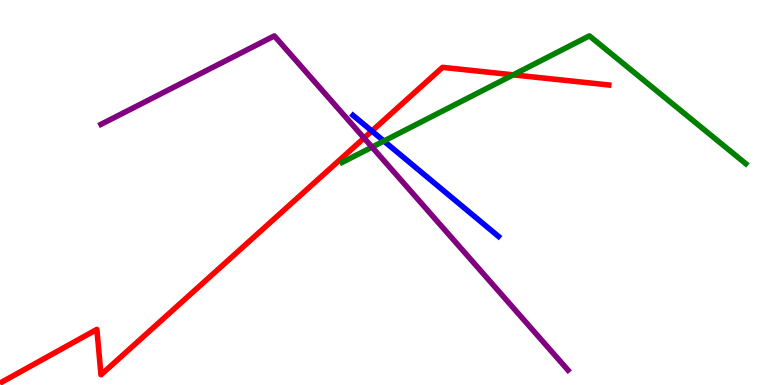[{'lines': ['blue', 'red'], 'intersections': [{'x': 4.8, 'y': 6.6}]}, {'lines': ['green', 'red'], 'intersections': [{'x': 6.62, 'y': 8.06}]}, {'lines': ['purple', 'red'], 'intersections': [{'x': 4.7, 'y': 6.41}]}, {'lines': ['blue', 'green'], 'intersections': [{'x': 4.95, 'y': 6.34}]}, {'lines': ['blue', 'purple'], 'intersections': []}, {'lines': ['green', 'purple'], 'intersections': [{'x': 4.8, 'y': 6.18}]}]